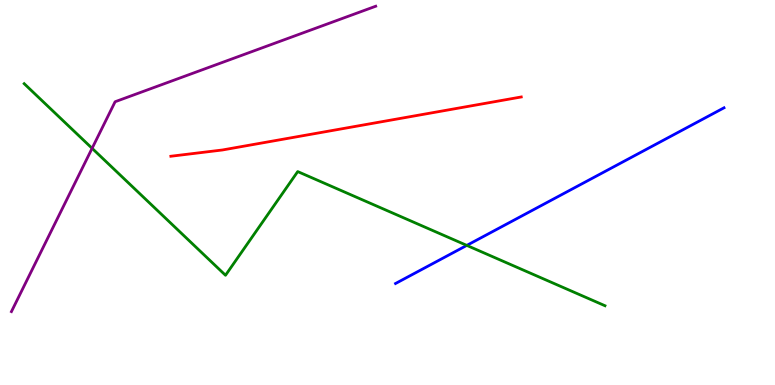[{'lines': ['blue', 'red'], 'intersections': []}, {'lines': ['green', 'red'], 'intersections': []}, {'lines': ['purple', 'red'], 'intersections': []}, {'lines': ['blue', 'green'], 'intersections': [{'x': 6.02, 'y': 3.63}]}, {'lines': ['blue', 'purple'], 'intersections': []}, {'lines': ['green', 'purple'], 'intersections': [{'x': 1.19, 'y': 6.15}]}]